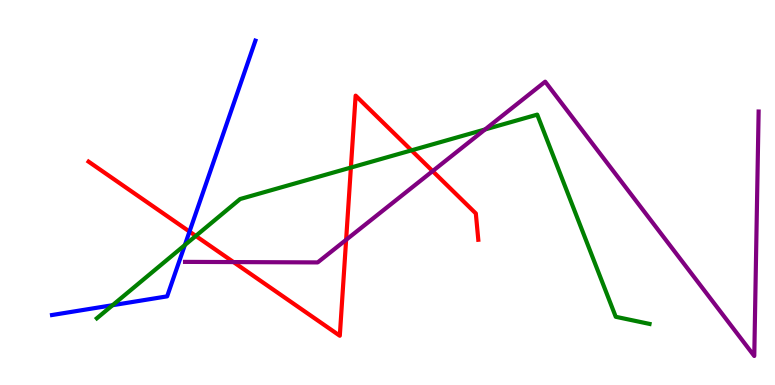[{'lines': ['blue', 'red'], 'intersections': [{'x': 2.45, 'y': 3.98}]}, {'lines': ['green', 'red'], 'intersections': [{'x': 2.53, 'y': 3.87}, {'x': 4.53, 'y': 5.65}, {'x': 5.31, 'y': 6.09}]}, {'lines': ['purple', 'red'], 'intersections': [{'x': 3.01, 'y': 3.19}, {'x': 4.47, 'y': 3.77}, {'x': 5.58, 'y': 5.56}]}, {'lines': ['blue', 'green'], 'intersections': [{'x': 1.45, 'y': 2.07}, {'x': 2.39, 'y': 3.64}]}, {'lines': ['blue', 'purple'], 'intersections': []}, {'lines': ['green', 'purple'], 'intersections': [{'x': 6.26, 'y': 6.64}]}]